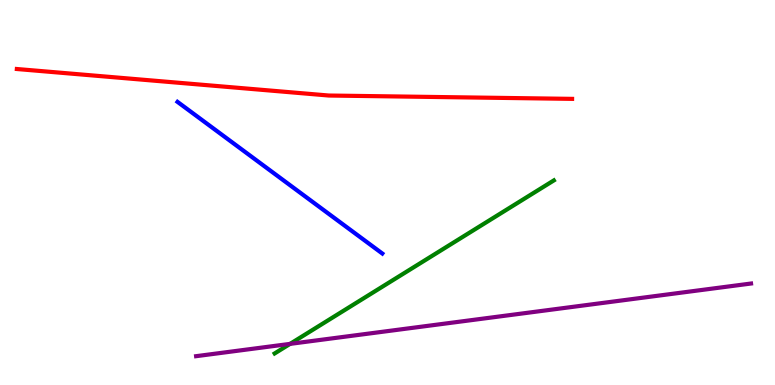[{'lines': ['blue', 'red'], 'intersections': []}, {'lines': ['green', 'red'], 'intersections': []}, {'lines': ['purple', 'red'], 'intersections': []}, {'lines': ['blue', 'green'], 'intersections': []}, {'lines': ['blue', 'purple'], 'intersections': []}, {'lines': ['green', 'purple'], 'intersections': [{'x': 3.74, 'y': 1.07}]}]